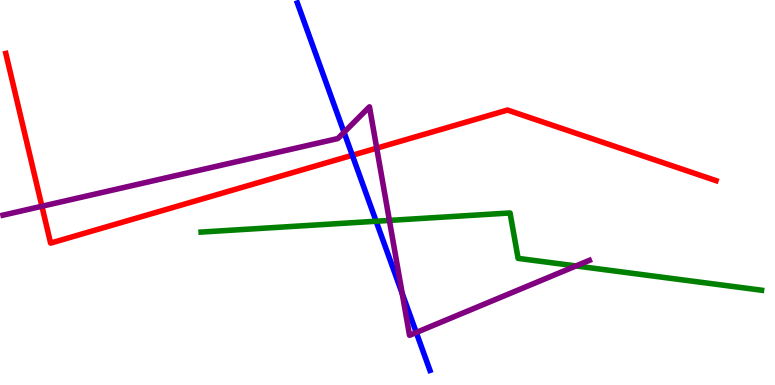[{'lines': ['blue', 'red'], 'intersections': [{'x': 4.55, 'y': 5.97}]}, {'lines': ['green', 'red'], 'intersections': []}, {'lines': ['purple', 'red'], 'intersections': [{'x': 0.541, 'y': 4.64}, {'x': 4.86, 'y': 6.15}]}, {'lines': ['blue', 'green'], 'intersections': [{'x': 4.85, 'y': 4.25}]}, {'lines': ['blue', 'purple'], 'intersections': [{'x': 4.44, 'y': 6.56}, {'x': 5.19, 'y': 2.38}, {'x': 5.37, 'y': 1.36}]}, {'lines': ['green', 'purple'], 'intersections': [{'x': 5.02, 'y': 4.27}, {'x': 7.43, 'y': 3.09}]}]